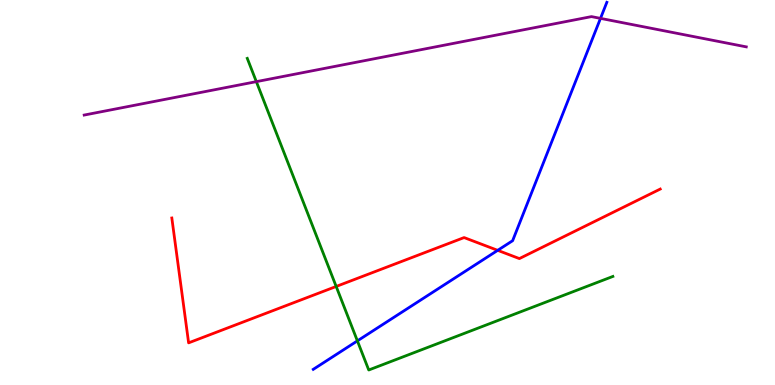[{'lines': ['blue', 'red'], 'intersections': [{'x': 6.42, 'y': 3.5}]}, {'lines': ['green', 'red'], 'intersections': [{'x': 4.34, 'y': 2.56}]}, {'lines': ['purple', 'red'], 'intersections': []}, {'lines': ['blue', 'green'], 'intersections': [{'x': 4.61, 'y': 1.15}]}, {'lines': ['blue', 'purple'], 'intersections': [{'x': 7.75, 'y': 9.52}]}, {'lines': ['green', 'purple'], 'intersections': [{'x': 3.31, 'y': 7.88}]}]